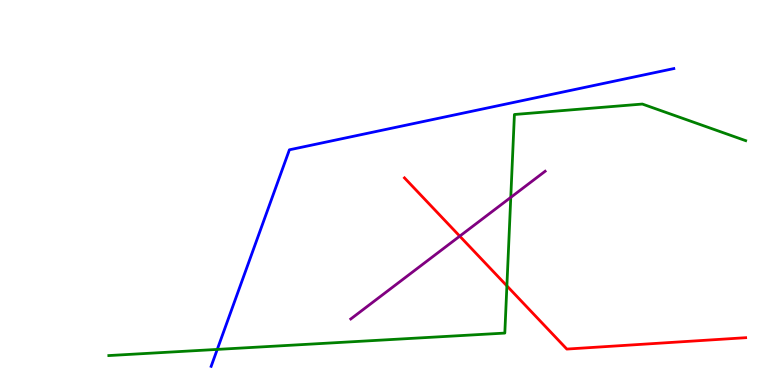[{'lines': ['blue', 'red'], 'intersections': []}, {'lines': ['green', 'red'], 'intersections': [{'x': 6.54, 'y': 2.57}]}, {'lines': ['purple', 'red'], 'intersections': [{'x': 5.93, 'y': 3.87}]}, {'lines': ['blue', 'green'], 'intersections': [{'x': 2.8, 'y': 0.924}]}, {'lines': ['blue', 'purple'], 'intersections': []}, {'lines': ['green', 'purple'], 'intersections': [{'x': 6.59, 'y': 4.87}]}]